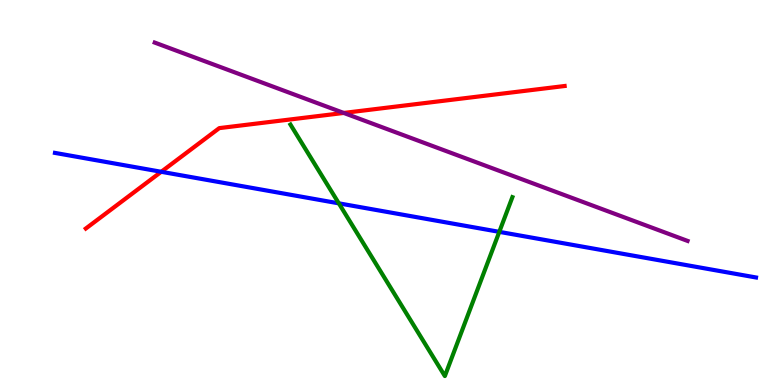[{'lines': ['blue', 'red'], 'intersections': [{'x': 2.08, 'y': 5.54}]}, {'lines': ['green', 'red'], 'intersections': []}, {'lines': ['purple', 'red'], 'intersections': [{'x': 4.44, 'y': 7.07}]}, {'lines': ['blue', 'green'], 'intersections': [{'x': 4.37, 'y': 4.72}, {'x': 6.44, 'y': 3.98}]}, {'lines': ['blue', 'purple'], 'intersections': []}, {'lines': ['green', 'purple'], 'intersections': []}]